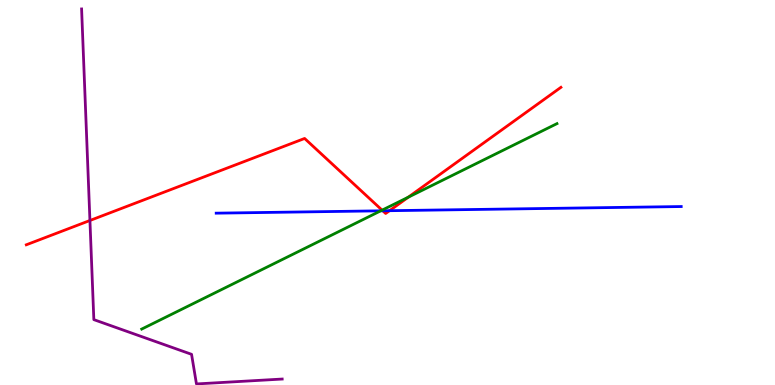[{'lines': ['blue', 'red'], 'intersections': [{'x': 4.94, 'y': 4.52}, {'x': 5.03, 'y': 4.53}]}, {'lines': ['green', 'red'], 'intersections': [{'x': 4.93, 'y': 4.54}, {'x': 5.27, 'y': 4.88}]}, {'lines': ['purple', 'red'], 'intersections': [{'x': 1.16, 'y': 4.27}]}, {'lines': ['blue', 'green'], 'intersections': [{'x': 4.91, 'y': 4.52}]}, {'lines': ['blue', 'purple'], 'intersections': []}, {'lines': ['green', 'purple'], 'intersections': []}]